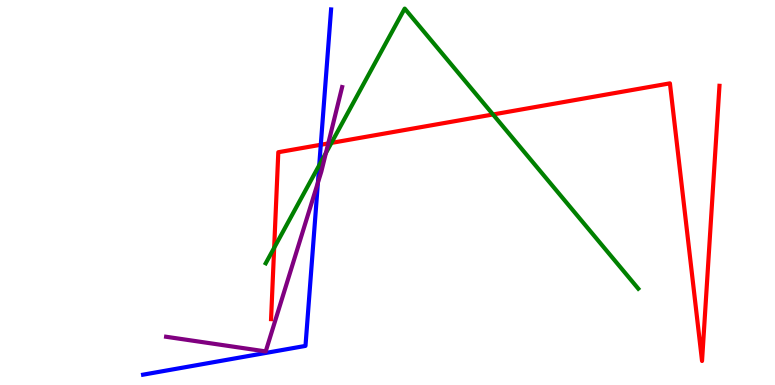[{'lines': ['blue', 'red'], 'intersections': [{'x': 4.14, 'y': 6.24}]}, {'lines': ['green', 'red'], 'intersections': [{'x': 3.54, 'y': 3.56}, {'x': 4.28, 'y': 6.29}, {'x': 6.36, 'y': 7.03}]}, {'lines': ['purple', 'red'], 'intersections': [{'x': 4.24, 'y': 6.27}]}, {'lines': ['blue', 'green'], 'intersections': [{'x': 4.12, 'y': 5.71}]}, {'lines': ['blue', 'purple'], 'intersections': [{'x': 4.1, 'y': 5.26}]}, {'lines': ['green', 'purple'], 'intersections': [{'x': 4.21, 'y': 6.03}]}]